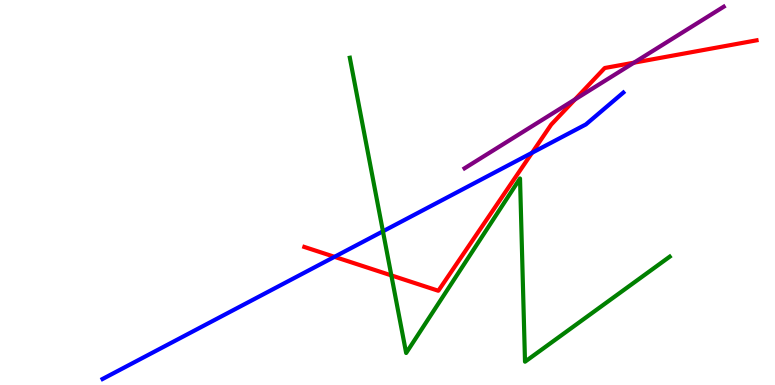[{'lines': ['blue', 'red'], 'intersections': [{'x': 4.32, 'y': 3.33}, {'x': 6.87, 'y': 6.03}]}, {'lines': ['green', 'red'], 'intersections': [{'x': 5.05, 'y': 2.85}]}, {'lines': ['purple', 'red'], 'intersections': [{'x': 7.42, 'y': 7.42}, {'x': 8.18, 'y': 8.37}]}, {'lines': ['blue', 'green'], 'intersections': [{'x': 4.94, 'y': 3.99}]}, {'lines': ['blue', 'purple'], 'intersections': []}, {'lines': ['green', 'purple'], 'intersections': []}]